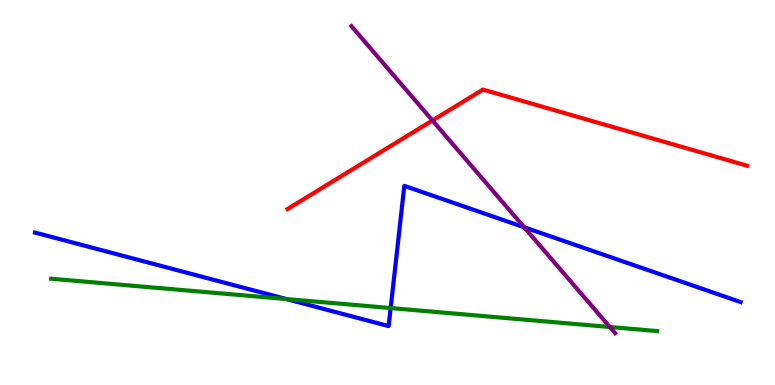[{'lines': ['blue', 'red'], 'intersections': []}, {'lines': ['green', 'red'], 'intersections': []}, {'lines': ['purple', 'red'], 'intersections': [{'x': 5.58, 'y': 6.87}]}, {'lines': ['blue', 'green'], 'intersections': [{'x': 3.69, 'y': 2.23}, {'x': 5.04, 'y': 2.0}]}, {'lines': ['blue', 'purple'], 'intersections': [{'x': 6.76, 'y': 4.1}]}, {'lines': ['green', 'purple'], 'intersections': [{'x': 7.87, 'y': 1.51}]}]